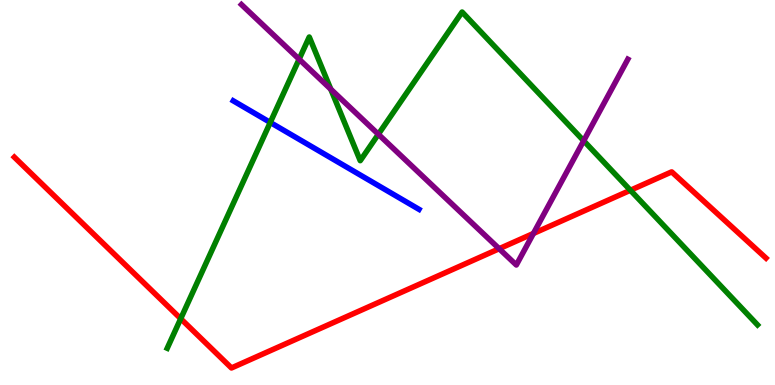[{'lines': ['blue', 'red'], 'intersections': []}, {'lines': ['green', 'red'], 'intersections': [{'x': 2.33, 'y': 1.72}, {'x': 8.13, 'y': 5.06}]}, {'lines': ['purple', 'red'], 'intersections': [{'x': 6.44, 'y': 3.54}, {'x': 6.88, 'y': 3.94}]}, {'lines': ['blue', 'green'], 'intersections': [{'x': 3.49, 'y': 6.82}]}, {'lines': ['blue', 'purple'], 'intersections': []}, {'lines': ['green', 'purple'], 'intersections': [{'x': 3.86, 'y': 8.46}, {'x': 4.27, 'y': 7.68}, {'x': 4.88, 'y': 6.51}, {'x': 7.53, 'y': 6.34}]}]